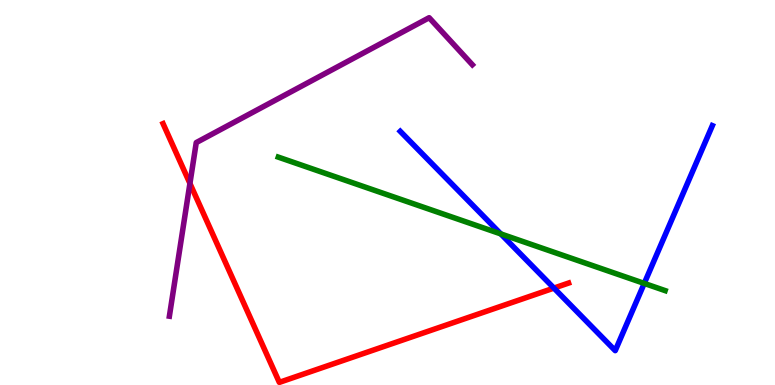[{'lines': ['blue', 'red'], 'intersections': [{'x': 7.15, 'y': 2.52}]}, {'lines': ['green', 'red'], 'intersections': []}, {'lines': ['purple', 'red'], 'intersections': [{'x': 2.45, 'y': 5.24}]}, {'lines': ['blue', 'green'], 'intersections': [{'x': 6.46, 'y': 3.92}, {'x': 8.31, 'y': 2.64}]}, {'lines': ['blue', 'purple'], 'intersections': []}, {'lines': ['green', 'purple'], 'intersections': []}]